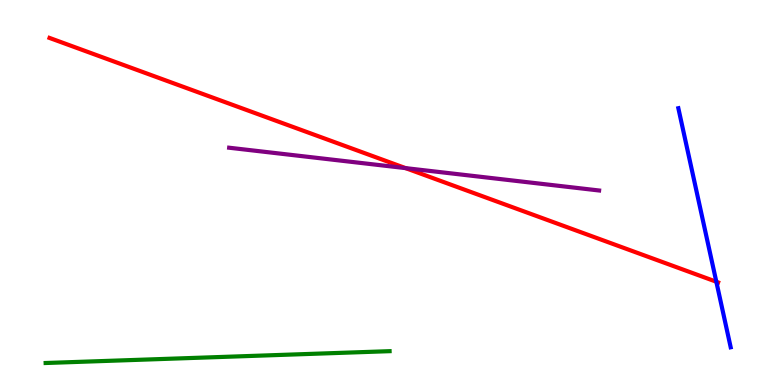[{'lines': ['blue', 'red'], 'intersections': [{'x': 9.24, 'y': 2.68}]}, {'lines': ['green', 'red'], 'intersections': []}, {'lines': ['purple', 'red'], 'intersections': [{'x': 5.23, 'y': 5.63}]}, {'lines': ['blue', 'green'], 'intersections': []}, {'lines': ['blue', 'purple'], 'intersections': []}, {'lines': ['green', 'purple'], 'intersections': []}]